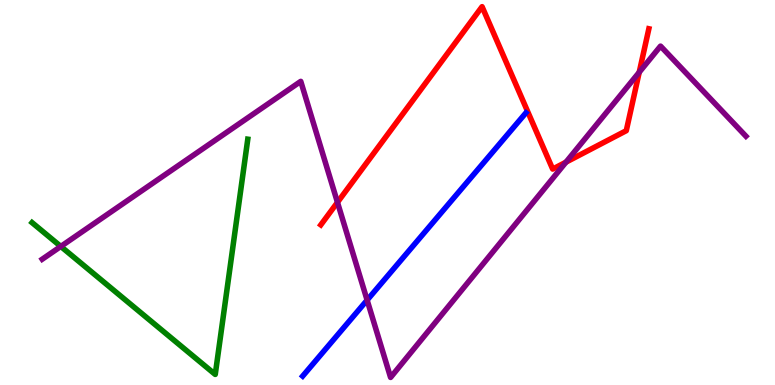[{'lines': ['blue', 'red'], 'intersections': []}, {'lines': ['green', 'red'], 'intersections': []}, {'lines': ['purple', 'red'], 'intersections': [{'x': 4.35, 'y': 4.74}, {'x': 7.3, 'y': 5.79}, {'x': 8.25, 'y': 8.12}]}, {'lines': ['blue', 'green'], 'intersections': []}, {'lines': ['blue', 'purple'], 'intersections': [{'x': 4.74, 'y': 2.21}]}, {'lines': ['green', 'purple'], 'intersections': [{'x': 0.785, 'y': 3.6}]}]